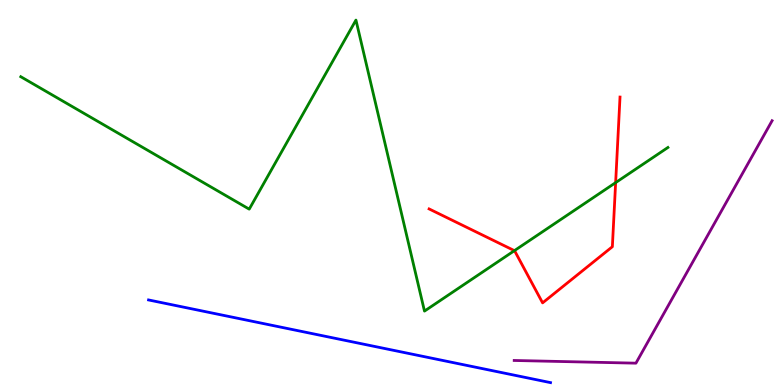[{'lines': ['blue', 'red'], 'intersections': []}, {'lines': ['green', 'red'], 'intersections': [{'x': 6.64, 'y': 3.49}, {'x': 7.94, 'y': 5.26}]}, {'lines': ['purple', 'red'], 'intersections': []}, {'lines': ['blue', 'green'], 'intersections': []}, {'lines': ['blue', 'purple'], 'intersections': []}, {'lines': ['green', 'purple'], 'intersections': []}]